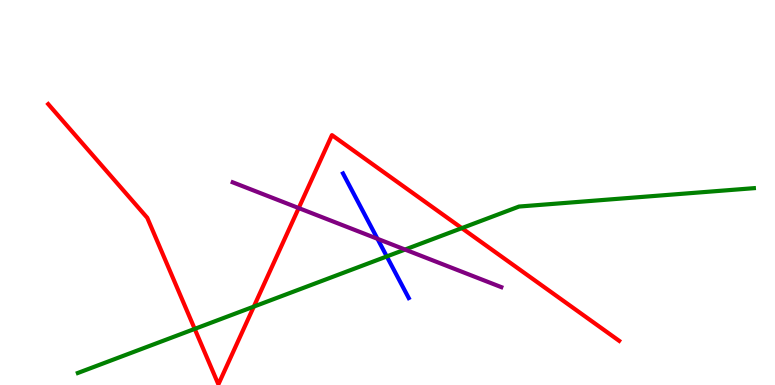[{'lines': ['blue', 'red'], 'intersections': []}, {'lines': ['green', 'red'], 'intersections': [{'x': 2.51, 'y': 1.46}, {'x': 3.27, 'y': 2.04}, {'x': 5.96, 'y': 4.07}]}, {'lines': ['purple', 'red'], 'intersections': [{'x': 3.85, 'y': 4.6}]}, {'lines': ['blue', 'green'], 'intersections': [{'x': 4.99, 'y': 3.34}]}, {'lines': ['blue', 'purple'], 'intersections': [{'x': 4.87, 'y': 3.8}]}, {'lines': ['green', 'purple'], 'intersections': [{'x': 5.23, 'y': 3.52}]}]